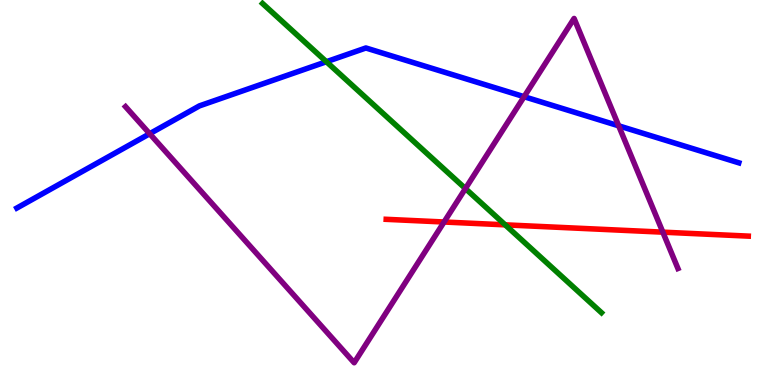[{'lines': ['blue', 'red'], 'intersections': []}, {'lines': ['green', 'red'], 'intersections': [{'x': 6.52, 'y': 4.16}]}, {'lines': ['purple', 'red'], 'intersections': [{'x': 5.73, 'y': 4.23}, {'x': 8.55, 'y': 3.97}]}, {'lines': ['blue', 'green'], 'intersections': [{'x': 4.21, 'y': 8.4}]}, {'lines': ['blue', 'purple'], 'intersections': [{'x': 1.93, 'y': 6.53}, {'x': 6.76, 'y': 7.49}, {'x': 7.98, 'y': 6.73}]}, {'lines': ['green', 'purple'], 'intersections': [{'x': 6.01, 'y': 5.1}]}]